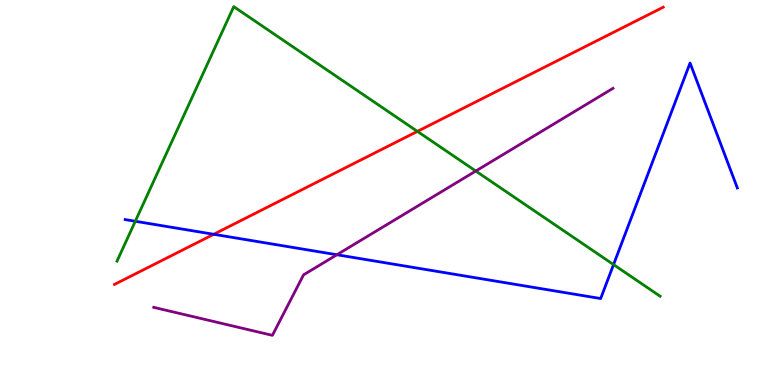[{'lines': ['blue', 'red'], 'intersections': [{'x': 2.76, 'y': 3.91}]}, {'lines': ['green', 'red'], 'intersections': [{'x': 5.39, 'y': 6.59}]}, {'lines': ['purple', 'red'], 'intersections': []}, {'lines': ['blue', 'green'], 'intersections': [{'x': 1.75, 'y': 4.25}, {'x': 7.92, 'y': 3.13}]}, {'lines': ['blue', 'purple'], 'intersections': [{'x': 4.35, 'y': 3.38}]}, {'lines': ['green', 'purple'], 'intersections': [{'x': 6.14, 'y': 5.56}]}]